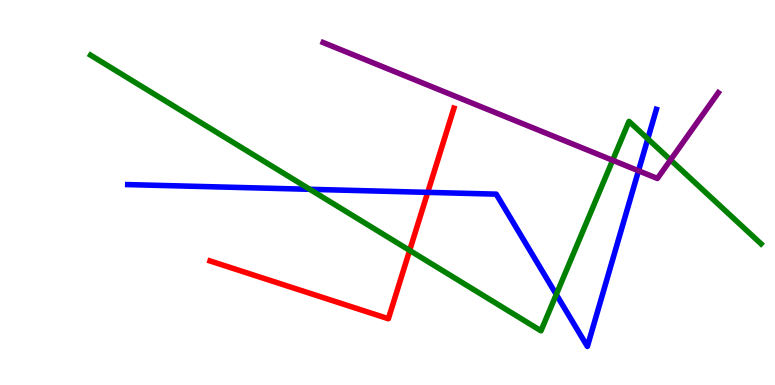[{'lines': ['blue', 'red'], 'intersections': [{'x': 5.52, 'y': 5.0}]}, {'lines': ['green', 'red'], 'intersections': [{'x': 5.29, 'y': 3.5}]}, {'lines': ['purple', 'red'], 'intersections': []}, {'lines': ['blue', 'green'], 'intersections': [{'x': 4.0, 'y': 5.08}, {'x': 7.18, 'y': 2.35}, {'x': 8.36, 'y': 6.39}]}, {'lines': ['blue', 'purple'], 'intersections': [{'x': 8.24, 'y': 5.56}]}, {'lines': ['green', 'purple'], 'intersections': [{'x': 7.91, 'y': 5.84}, {'x': 8.65, 'y': 5.85}]}]